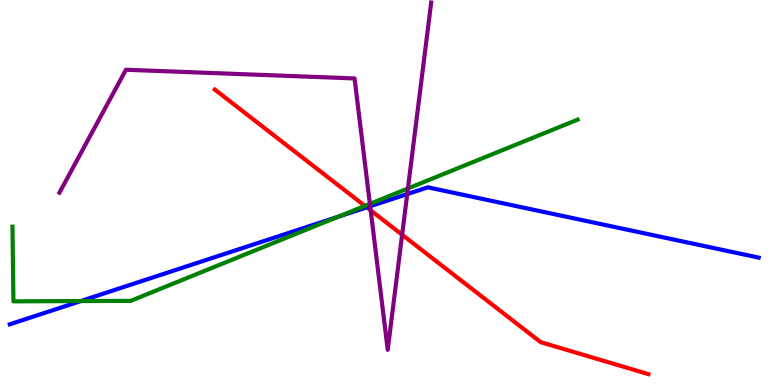[{'lines': ['blue', 'red'], 'intersections': [{'x': 4.73, 'y': 4.61}]}, {'lines': ['green', 'red'], 'intersections': [{'x': 4.71, 'y': 4.65}]}, {'lines': ['purple', 'red'], 'intersections': [{'x': 4.78, 'y': 4.54}, {'x': 5.19, 'y': 3.9}]}, {'lines': ['blue', 'green'], 'intersections': [{'x': 1.04, 'y': 2.18}, {'x': 4.37, 'y': 4.37}]}, {'lines': ['blue', 'purple'], 'intersections': [{'x': 4.78, 'y': 4.64}, {'x': 5.25, 'y': 4.96}]}, {'lines': ['green', 'purple'], 'intersections': [{'x': 4.77, 'y': 4.7}, {'x': 5.26, 'y': 5.1}]}]